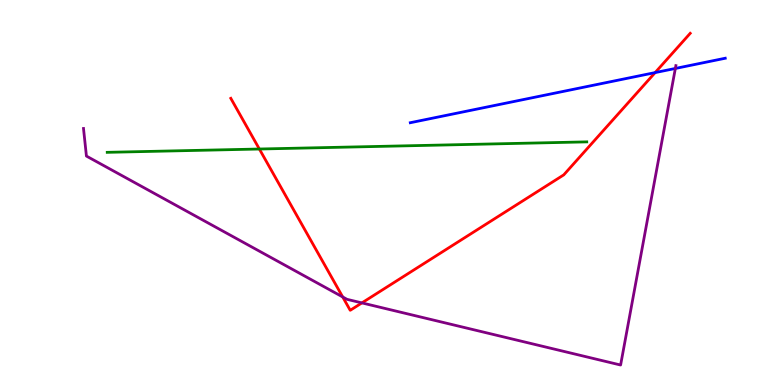[{'lines': ['blue', 'red'], 'intersections': [{'x': 8.45, 'y': 8.11}]}, {'lines': ['green', 'red'], 'intersections': [{'x': 3.35, 'y': 6.13}]}, {'lines': ['purple', 'red'], 'intersections': [{'x': 4.42, 'y': 2.29}, {'x': 4.67, 'y': 2.13}]}, {'lines': ['blue', 'green'], 'intersections': []}, {'lines': ['blue', 'purple'], 'intersections': [{'x': 8.71, 'y': 8.22}]}, {'lines': ['green', 'purple'], 'intersections': []}]